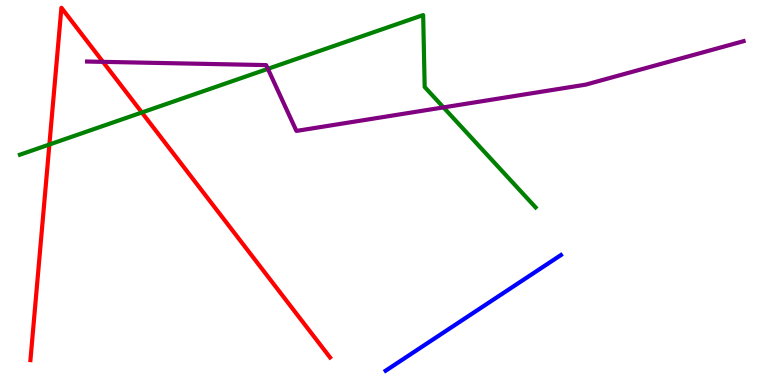[{'lines': ['blue', 'red'], 'intersections': []}, {'lines': ['green', 'red'], 'intersections': [{'x': 0.637, 'y': 6.25}, {'x': 1.83, 'y': 7.08}]}, {'lines': ['purple', 'red'], 'intersections': [{'x': 1.33, 'y': 8.39}]}, {'lines': ['blue', 'green'], 'intersections': []}, {'lines': ['blue', 'purple'], 'intersections': []}, {'lines': ['green', 'purple'], 'intersections': [{'x': 3.46, 'y': 8.21}, {'x': 5.72, 'y': 7.21}]}]